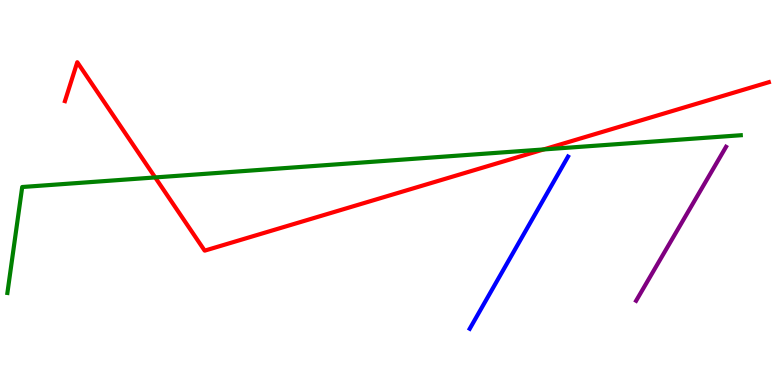[{'lines': ['blue', 'red'], 'intersections': []}, {'lines': ['green', 'red'], 'intersections': [{'x': 2.0, 'y': 5.39}, {'x': 7.01, 'y': 6.12}]}, {'lines': ['purple', 'red'], 'intersections': []}, {'lines': ['blue', 'green'], 'intersections': []}, {'lines': ['blue', 'purple'], 'intersections': []}, {'lines': ['green', 'purple'], 'intersections': []}]